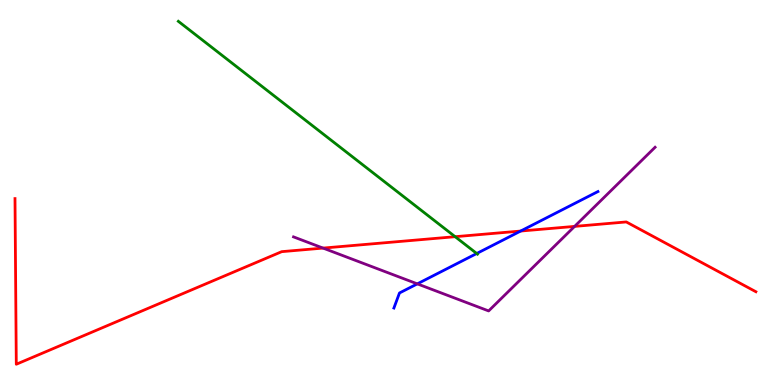[{'lines': ['blue', 'red'], 'intersections': [{'x': 6.72, 'y': 4.0}]}, {'lines': ['green', 'red'], 'intersections': [{'x': 5.87, 'y': 3.85}]}, {'lines': ['purple', 'red'], 'intersections': [{'x': 4.17, 'y': 3.56}, {'x': 7.41, 'y': 4.12}]}, {'lines': ['blue', 'green'], 'intersections': [{'x': 6.15, 'y': 3.42}]}, {'lines': ['blue', 'purple'], 'intersections': [{'x': 5.38, 'y': 2.63}]}, {'lines': ['green', 'purple'], 'intersections': []}]